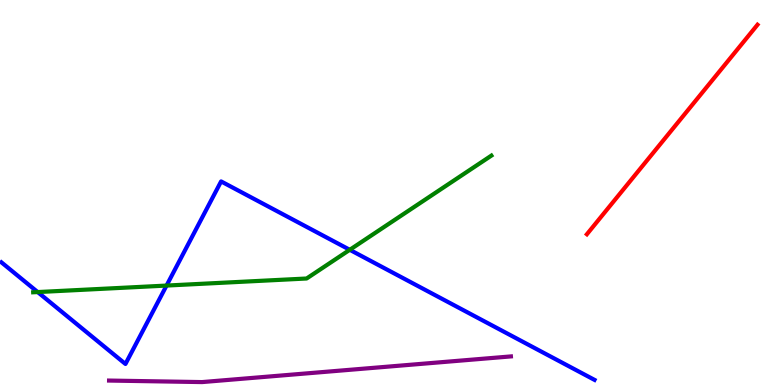[{'lines': ['blue', 'red'], 'intersections': []}, {'lines': ['green', 'red'], 'intersections': []}, {'lines': ['purple', 'red'], 'intersections': []}, {'lines': ['blue', 'green'], 'intersections': [{'x': 0.486, 'y': 2.41}, {'x': 2.15, 'y': 2.58}, {'x': 4.51, 'y': 3.51}]}, {'lines': ['blue', 'purple'], 'intersections': []}, {'lines': ['green', 'purple'], 'intersections': []}]